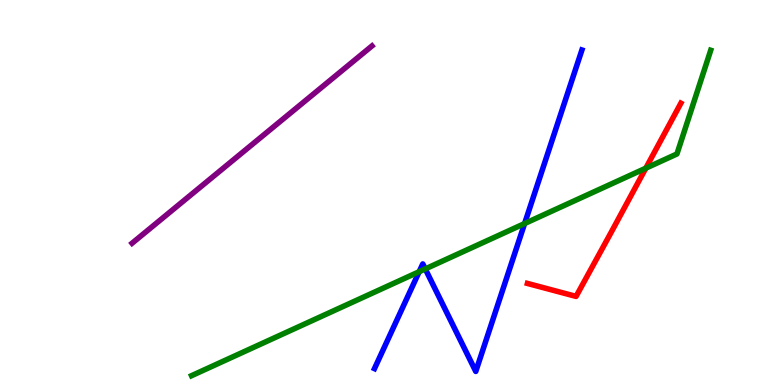[{'lines': ['blue', 'red'], 'intersections': []}, {'lines': ['green', 'red'], 'intersections': [{'x': 8.33, 'y': 5.63}]}, {'lines': ['purple', 'red'], 'intersections': []}, {'lines': ['blue', 'green'], 'intersections': [{'x': 5.41, 'y': 2.94}, {'x': 5.49, 'y': 3.01}, {'x': 6.77, 'y': 4.19}]}, {'lines': ['blue', 'purple'], 'intersections': []}, {'lines': ['green', 'purple'], 'intersections': []}]